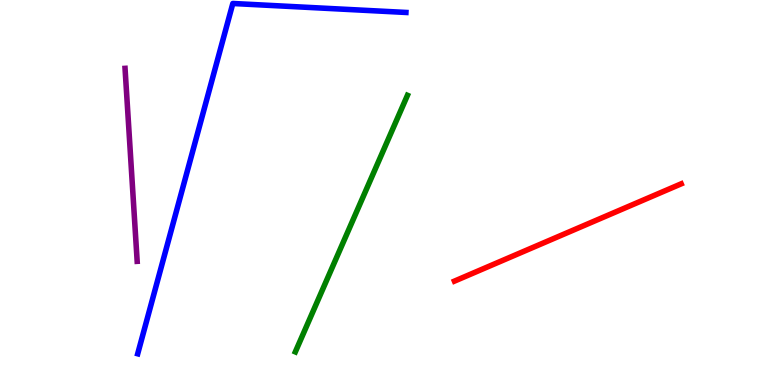[{'lines': ['blue', 'red'], 'intersections': []}, {'lines': ['green', 'red'], 'intersections': []}, {'lines': ['purple', 'red'], 'intersections': []}, {'lines': ['blue', 'green'], 'intersections': []}, {'lines': ['blue', 'purple'], 'intersections': []}, {'lines': ['green', 'purple'], 'intersections': []}]